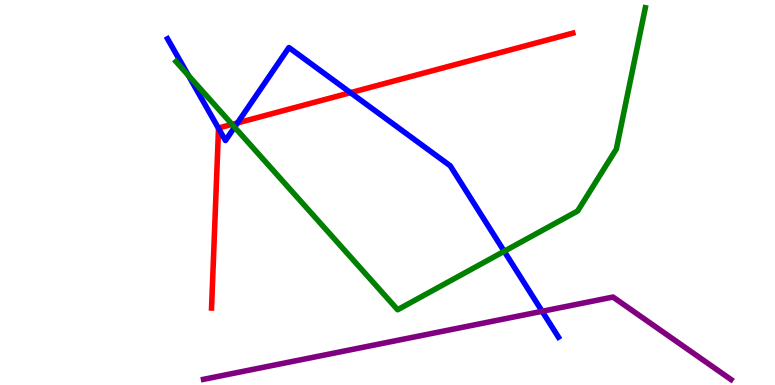[{'lines': ['blue', 'red'], 'intersections': [{'x': 2.82, 'y': 6.67}, {'x': 3.06, 'y': 6.81}, {'x': 4.52, 'y': 7.59}]}, {'lines': ['green', 'red'], 'intersections': [{'x': 2.99, 'y': 6.77}]}, {'lines': ['purple', 'red'], 'intersections': []}, {'lines': ['blue', 'green'], 'intersections': [{'x': 2.43, 'y': 8.04}, {'x': 3.03, 'y': 6.7}, {'x': 6.51, 'y': 3.47}]}, {'lines': ['blue', 'purple'], 'intersections': [{'x': 7.0, 'y': 1.91}]}, {'lines': ['green', 'purple'], 'intersections': []}]